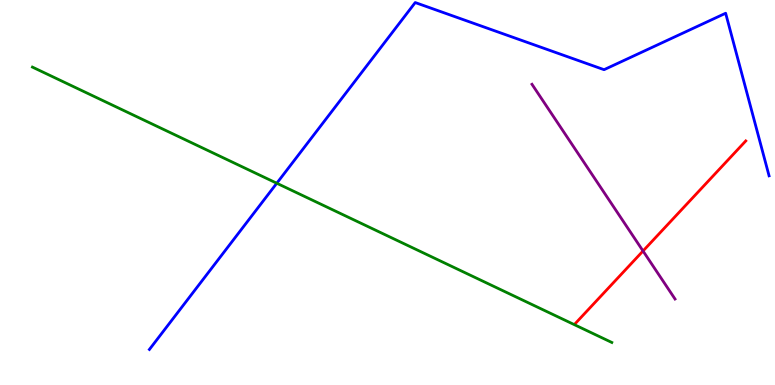[{'lines': ['blue', 'red'], 'intersections': []}, {'lines': ['green', 'red'], 'intersections': []}, {'lines': ['purple', 'red'], 'intersections': [{'x': 8.3, 'y': 3.48}]}, {'lines': ['blue', 'green'], 'intersections': [{'x': 3.57, 'y': 5.24}]}, {'lines': ['blue', 'purple'], 'intersections': []}, {'lines': ['green', 'purple'], 'intersections': []}]